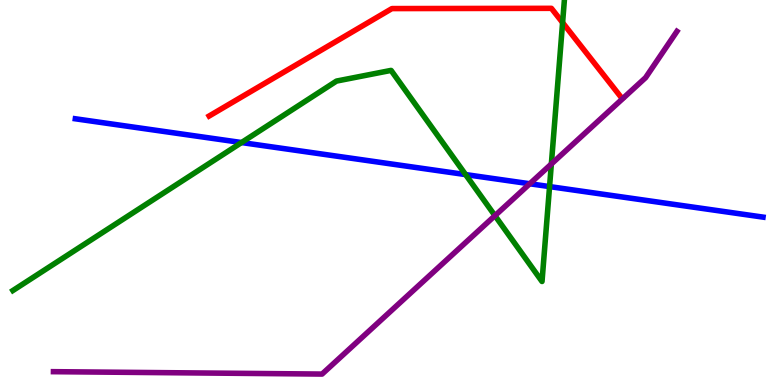[{'lines': ['blue', 'red'], 'intersections': []}, {'lines': ['green', 'red'], 'intersections': [{'x': 7.26, 'y': 9.41}]}, {'lines': ['purple', 'red'], 'intersections': []}, {'lines': ['blue', 'green'], 'intersections': [{'x': 3.12, 'y': 6.3}, {'x': 6.01, 'y': 5.47}, {'x': 7.09, 'y': 5.15}]}, {'lines': ['blue', 'purple'], 'intersections': [{'x': 6.84, 'y': 5.23}]}, {'lines': ['green', 'purple'], 'intersections': [{'x': 6.39, 'y': 4.4}, {'x': 7.11, 'y': 5.74}]}]